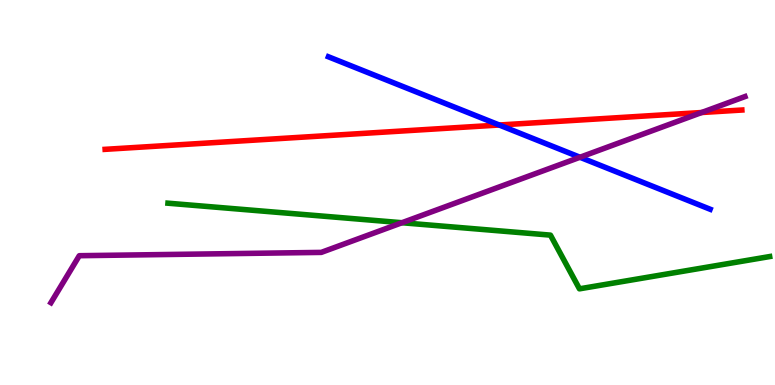[{'lines': ['blue', 'red'], 'intersections': [{'x': 6.44, 'y': 6.75}]}, {'lines': ['green', 'red'], 'intersections': []}, {'lines': ['purple', 'red'], 'intersections': [{'x': 9.05, 'y': 7.08}]}, {'lines': ['blue', 'green'], 'intersections': []}, {'lines': ['blue', 'purple'], 'intersections': [{'x': 7.48, 'y': 5.92}]}, {'lines': ['green', 'purple'], 'intersections': [{'x': 5.19, 'y': 4.21}]}]